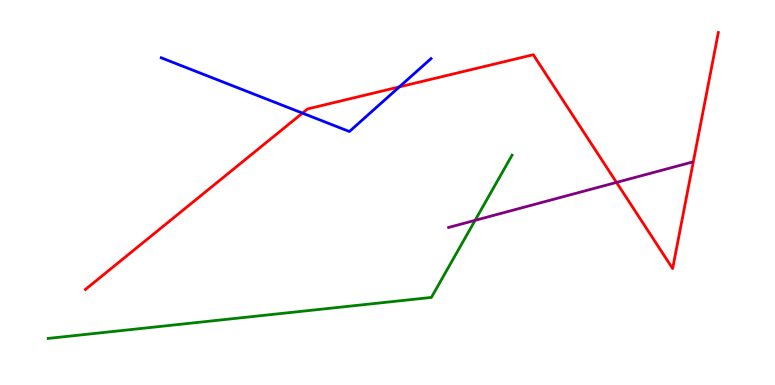[{'lines': ['blue', 'red'], 'intersections': [{'x': 3.9, 'y': 7.06}, {'x': 5.15, 'y': 7.74}]}, {'lines': ['green', 'red'], 'intersections': []}, {'lines': ['purple', 'red'], 'intersections': [{'x': 7.95, 'y': 5.26}]}, {'lines': ['blue', 'green'], 'intersections': []}, {'lines': ['blue', 'purple'], 'intersections': []}, {'lines': ['green', 'purple'], 'intersections': [{'x': 6.13, 'y': 4.28}]}]